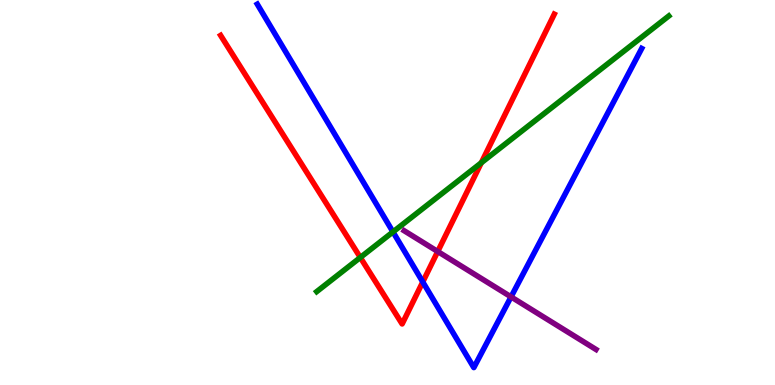[{'lines': ['blue', 'red'], 'intersections': [{'x': 5.46, 'y': 2.68}]}, {'lines': ['green', 'red'], 'intersections': [{'x': 4.65, 'y': 3.31}, {'x': 6.21, 'y': 5.77}]}, {'lines': ['purple', 'red'], 'intersections': [{'x': 5.65, 'y': 3.47}]}, {'lines': ['blue', 'green'], 'intersections': [{'x': 5.07, 'y': 3.98}]}, {'lines': ['blue', 'purple'], 'intersections': [{'x': 6.59, 'y': 2.29}]}, {'lines': ['green', 'purple'], 'intersections': []}]